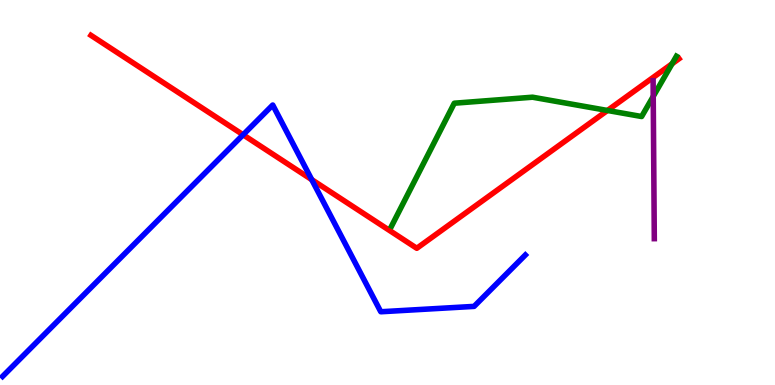[{'lines': ['blue', 'red'], 'intersections': [{'x': 3.14, 'y': 6.5}, {'x': 4.02, 'y': 5.33}]}, {'lines': ['green', 'red'], 'intersections': [{'x': 7.84, 'y': 7.13}, {'x': 8.67, 'y': 8.34}]}, {'lines': ['purple', 'red'], 'intersections': []}, {'lines': ['blue', 'green'], 'intersections': []}, {'lines': ['blue', 'purple'], 'intersections': []}, {'lines': ['green', 'purple'], 'intersections': [{'x': 8.43, 'y': 7.5}]}]